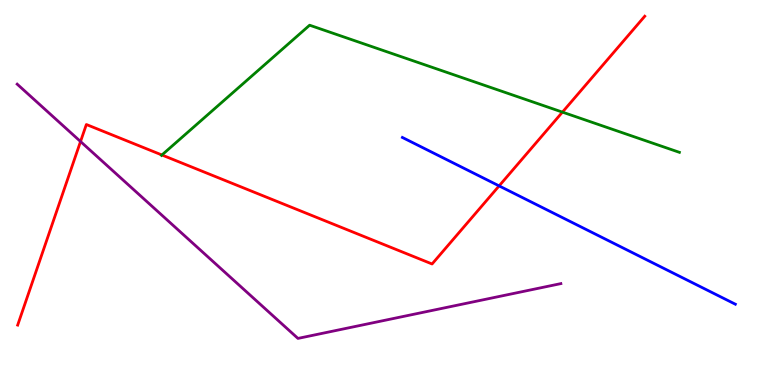[{'lines': ['blue', 'red'], 'intersections': [{'x': 6.44, 'y': 5.17}]}, {'lines': ['green', 'red'], 'intersections': [{'x': 2.09, 'y': 5.97}, {'x': 7.26, 'y': 7.09}]}, {'lines': ['purple', 'red'], 'intersections': [{'x': 1.04, 'y': 6.32}]}, {'lines': ['blue', 'green'], 'intersections': []}, {'lines': ['blue', 'purple'], 'intersections': []}, {'lines': ['green', 'purple'], 'intersections': []}]